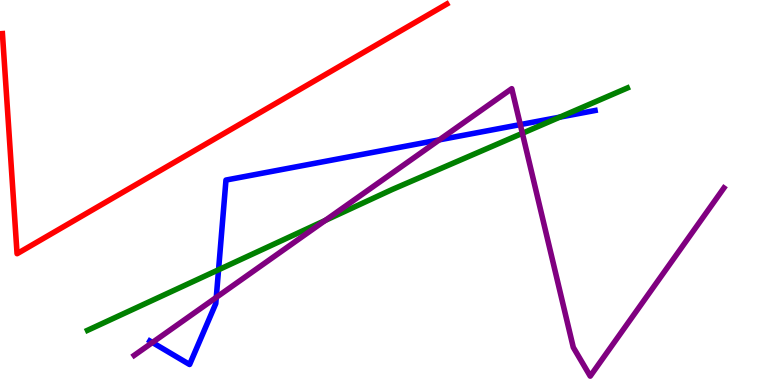[{'lines': ['blue', 'red'], 'intersections': []}, {'lines': ['green', 'red'], 'intersections': []}, {'lines': ['purple', 'red'], 'intersections': []}, {'lines': ['blue', 'green'], 'intersections': [{'x': 2.82, 'y': 2.99}, {'x': 7.22, 'y': 6.96}]}, {'lines': ['blue', 'purple'], 'intersections': [{'x': 1.97, 'y': 1.1}, {'x': 2.79, 'y': 2.28}, {'x': 5.67, 'y': 6.37}, {'x': 6.71, 'y': 6.76}]}, {'lines': ['green', 'purple'], 'intersections': [{'x': 4.2, 'y': 4.27}, {'x': 6.74, 'y': 6.54}]}]